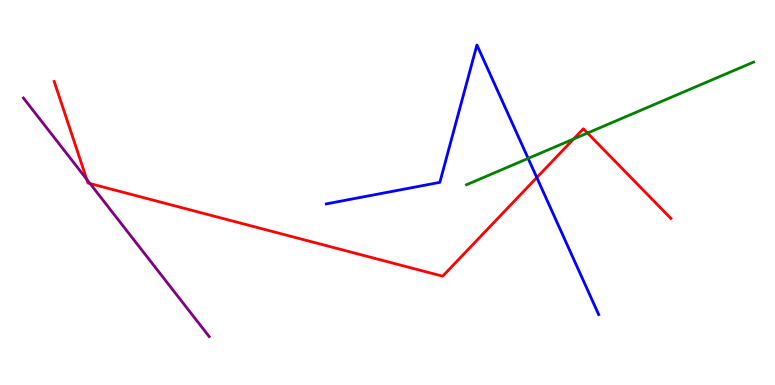[{'lines': ['blue', 'red'], 'intersections': [{'x': 6.93, 'y': 5.39}]}, {'lines': ['green', 'red'], 'intersections': [{'x': 7.4, 'y': 6.39}, {'x': 7.58, 'y': 6.54}]}, {'lines': ['purple', 'red'], 'intersections': [{'x': 1.12, 'y': 5.34}, {'x': 1.16, 'y': 5.23}]}, {'lines': ['blue', 'green'], 'intersections': [{'x': 6.82, 'y': 5.89}]}, {'lines': ['blue', 'purple'], 'intersections': []}, {'lines': ['green', 'purple'], 'intersections': []}]